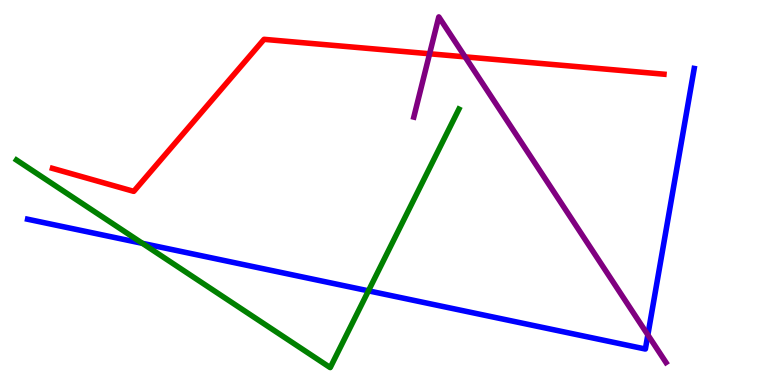[{'lines': ['blue', 'red'], 'intersections': []}, {'lines': ['green', 'red'], 'intersections': []}, {'lines': ['purple', 'red'], 'intersections': [{'x': 5.54, 'y': 8.6}, {'x': 6.0, 'y': 8.52}]}, {'lines': ['blue', 'green'], 'intersections': [{'x': 1.84, 'y': 3.68}, {'x': 4.75, 'y': 2.45}]}, {'lines': ['blue', 'purple'], 'intersections': [{'x': 8.36, 'y': 1.3}]}, {'lines': ['green', 'purple'], 'intersections': []}]